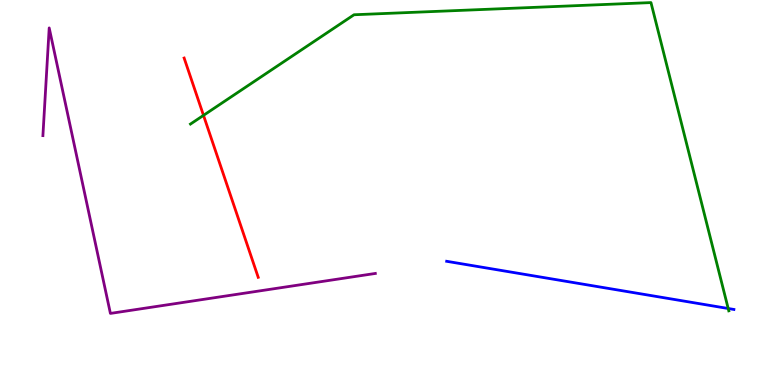[{'lines': ['blue', 'red'], 'intersections': []}, {'lines': ['green', 'red'], 'intersections': [{'x': 2.63, 'y': 7.0}]}, {'lines': ['purple', 'red'], 'intersections': []}, {'lines': ['blue', 'green'], 'intersections': [{'x': 9.4, 'y': 1.99}]}, {'lines': ['blue', 'purple'], 'intersections': []}, {'lines': ['green', 'purple'], 'intersections': []}]